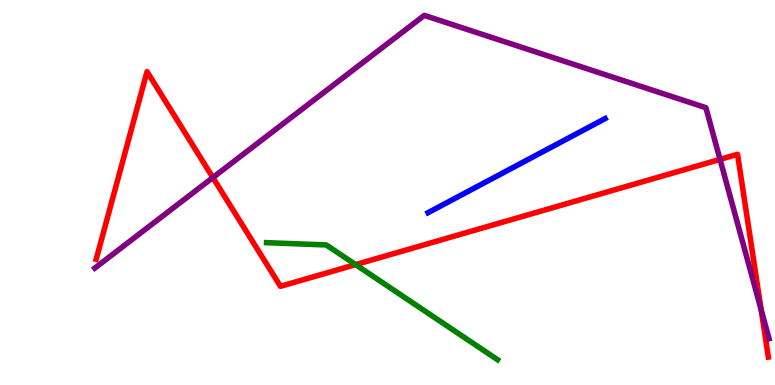[{'lines': ['blue', 'red'], 'intersections': []}, {'lines': ['green', 'red'], 'intersections': [{'x': 4.59, 'y': 3.13}]}, {'lines': ['purple', 'red'], 'intersections': [{'x': 2.75, 'y': 5.39}, {'x': 9.29, 'y': 5.86}, {'x': 9.82, 'y': 1.95}]}, {'lines': ['blue', 'green'], 'intersections': []}, {'lines': ['blue', 'purple'], 'intersections': []}, {'lines': ['green', 'purple'], 'intersections': []}]